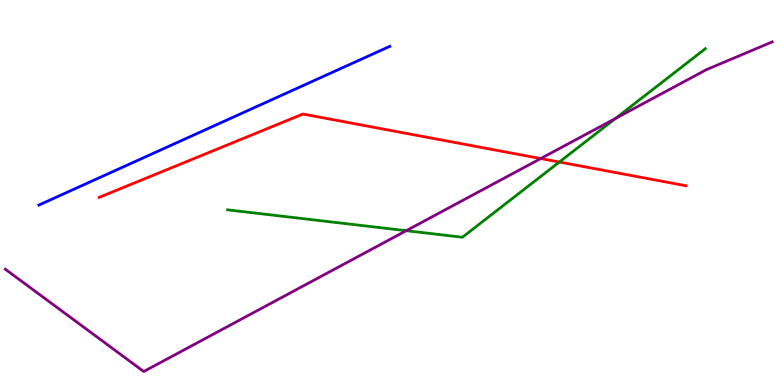[{'lines': ['blue', 'red'], 'intersections': []}, {'lines': ['green', 'red'], 'intersections': [{'x': 7.22, 'y': 5.79}]}, {'lines': ['purple', 'red'], 'intersections': [{'x': 6.98, 'y': 5.88}]}, {'lines': ['blue', 'green'], 'intersections': []}, {'lines': ['blue', 'purple'], 'intersections': []}, {'lines': ['green', 'purple'], 'intersections': [{'x': 5.24, 'y': 4.01}, {'x': 7.94, 'y': 6.92}]}]